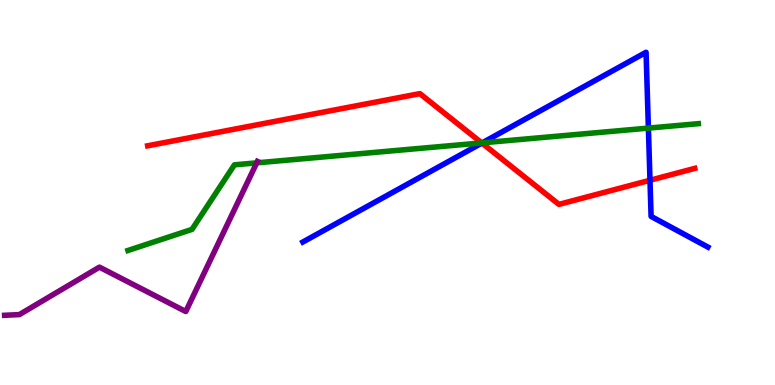[{'lines': ['blue', 'red'], 'intersections': [{'x': 6.22, 'y': 6.28}, {'x': 8.39, 'y': 5.32}]}, {'lines': ['green', 'red'], 'intersections': [{'x': 6.22, 'y': 6.29}]}, {'lines': ['purple', 'red'], 'intersections': []}, {'lines': ['blue', 'green'], 'intersections': [{'x': 6.22, 'y': 6.29}, {'x': 8.37, 'y': 6.67}]}, {'lines': ['blue', 'purple'], 'intersections': []}, {'lines': ['green', 'purple'], 'intersections': [{'x': 3.31, 'y': 5.77}]}]